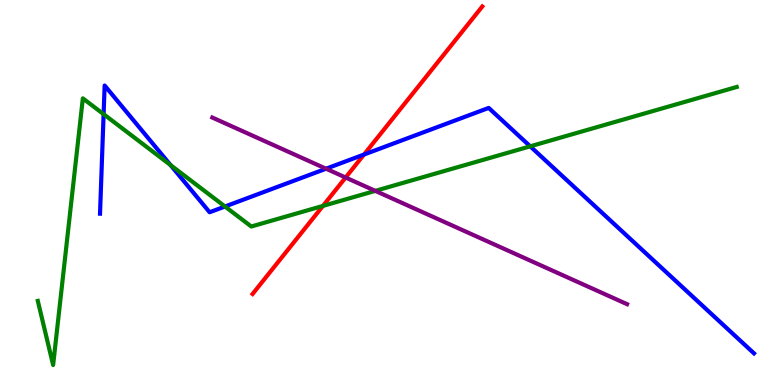[{'lines': ['blue', 'red'], 'intersections': [{'x': 4.7, 'y': 5.99}]}, {'lines': ['green', 'red'], 'intersections': [{'x': 4.17, 'y': 4.65}]}, {'lines': ['purple', 'red'], 'intersections': [{'x': 4.46, 'y': 5.39}]}, {'lines': ['blue', 'green'], 'intersections': [{'x': 1.34, 'y': 7.03}, {'x': 2.2, 'y': 5.71}, {'x': 2.9, 'y': 4.64}, {'x': 6.84, 'y': 6.2}]}, {'lines': ['blue', 'purple'], 'intersections': [{'x': 4.21, 'y': 5.62}]}, {'lines': ['green', 'purple'], 'intersections': [{'x': 4.84, 'y': 5.04}]}]